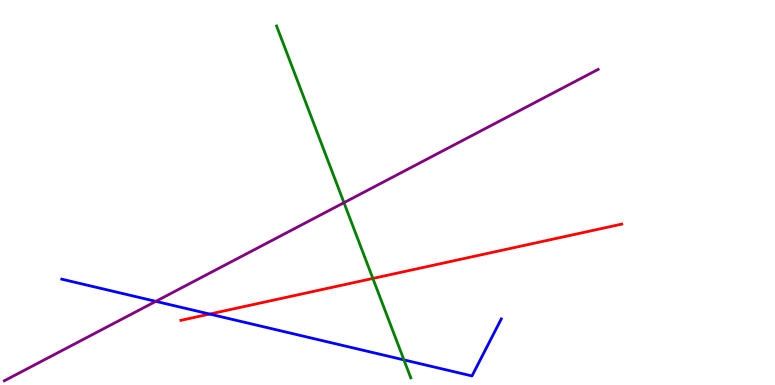[{'lines': ['blue', 'red'], 'intersections': [{'x': 2.71, 'y': 1.84}]}, {'lines': ['green', 'red'], 'intersections': [{'x': 4.81, 'y': 2.77}]}, {'lines': ['purple', 'red'], 'intersections': []}, {'lines': ['blue', 'green'], 'intersections': [{'x': 5.21, 'y': 0.652}]}, {'lines': ['blue', 'purple'], 'intersections': [{'x': 2.01, 'y': 2.17}]}, {'lines': ['green', 'purple'], 'intersections': [{'x': 4.44, 'y': 4.74}]}]